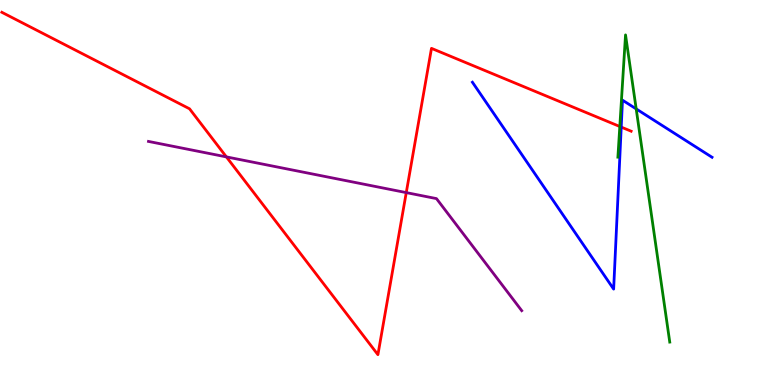[{'lines': ['blue', 'red'], 'intersections': [{'x': 8.02, 'y': 6.7}]}, {'lines': ['green', 'red'], 'intersections': [{'x': 8.0, 'y': 6.71}]}, {'lines': ['purple', 'red'], 'intersections': [{'x': 2.92, 'y': 5.92}, {'x': 5.24, 'y': 5.0}]}, {'lines': ['blue', 'green'], 'intersections': [{'x': 8.21, 'y': 7.17}]}, {'lines': ['blue', 'purple'], 'intersections': []}, {'lines': ['green', 'purple'], 'intersections': []}]